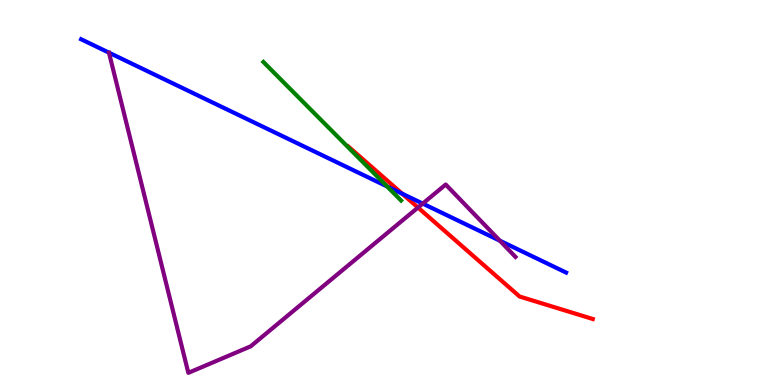[{'lines': ['blue', 'red'], 'intersections': [{'x': 5.19, 'y': 4.97}]}, {'lines': ['green', 'red'], 'intersections': []}, {'lines': ['purple', 'red'], 'intersections': [{'x': 5.39, 'y': 4.61}]}, {'lines': ['blue', 'green'], 'intersections': [{'x': 5.0, 'y': 5.16}]}, {'lines': ['blue', 'purple'], 'intersections': [{'x': 5.45, 'y': 4.71}, {'x': 6.45, 'y': 3.75}]}, {'lines': ['green', 'purple'], 'intersections': []}]